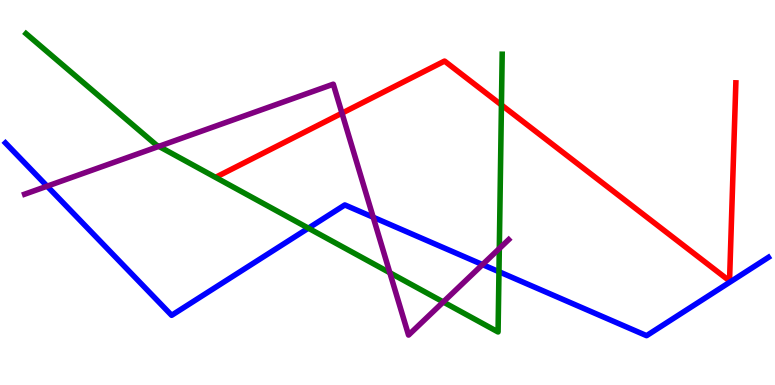[{'lines': ['blue', 'red'], 'intersections': []}, {'lines': ['green', 'red'], 'intersections': [{'x': 6.47, 'y': 7.27}]}, {'lines': ['purple', 'red'], 'intersections': [{'x': 4.41, 'y': 7.06}]}, {'lines': ['blue', 'green'], 'intersections': [{'x': 3.98, 'y': 4.07}, {'x': 6.44, 'y': 2.94}]}, {'lines': ['blue', 'purple'], 'intersections': [{'x': 0.608, 'y': 5.16}, {'x': 4.82, 'y': 4.36}, {'x': 6.23, 'y': 3.13}]}, {'lines': ['green', 'purple'], 'intersections': [{'x': 2.05, 'y': 6.2}, {'x': 5.03, 'y': 2.92}, {'x': 5.72, 'y': 2.16}, {'x': 6.44, 'y': 3.54}]}]